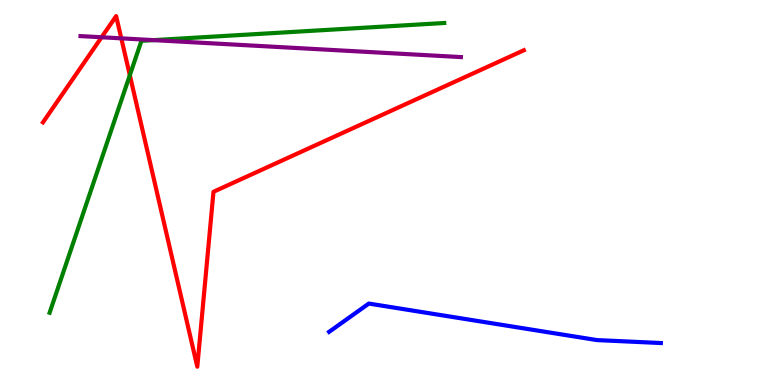[{'lines': ['blue', 'red'], 'intersections': []}, {'lines': ['green', 'red'], 'intersections': [{'x': 1.68, 'y': 8.05}]}, {'lines': ['purple', 'red'], 'intersections': [{'x': 1.31, 'y': 9.03}, {'x': 1.57, 'y': 9.0}]}, {'lines': ['blue', 'green'], 'intersections': []}, {'lines': ['blue', 'purple'], 'intersections': []}, {'lines': ['green', 'purple'], 'intersections': [{'x': 1.98, 'y': 8.96}]}]